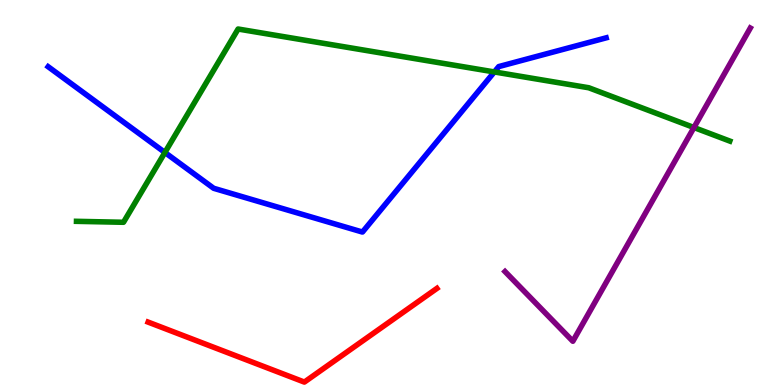[{'lines': ['blue', 'red'], 'intersections': []}, {'lines': ['green', 'red'], 'intersections': []}, {'lines': ['purple', 'red'], 'intersections': []}, {'lines': ['blue', 'green'], 'intersections': [{'x': 2.13, 'y': 6.04}, {'x': 6.38, 'y': 8.13}]}, {'lines': ['blue', 'purple'], 'intersections': []}, {'lines': ['green', 'purple'], 'intersections': [{'x': 8.95, 'y': 6.69}]}]